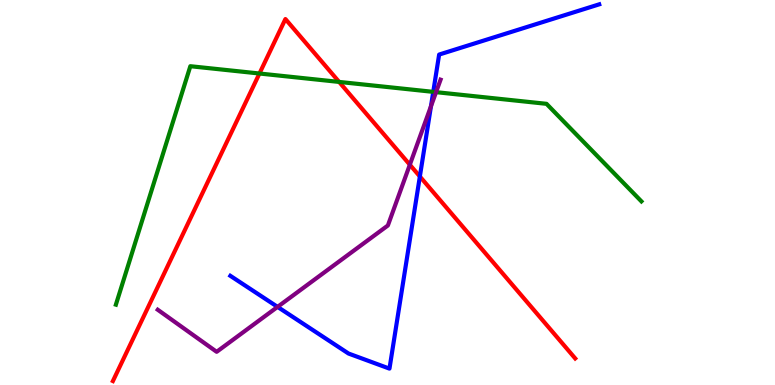[{'lines': ['blue', 'red'], 'intersections': [{'x': 5.42, 'y': 5.42}]}, {'lines': ['green', 'red'], 'intersections': [{'x': 3.35, 'y': 8.09}, {'x': 4.38, 'y': 7.87}]}, {'lines': ['purple', 'red'], 'intersections': [{'x': 5.29, 'y': 5.72}]}, {'lines': ['blue', 'green'], 'intersections': [{'x': 5.59, 'y': 7.61}]}, {'lines': ['blue', 'purple'], 'intersections': [{'x': 3.58, 'y': 2.03}, {'x': 5.56, 'y': 7.24}]}, {'lines': ['green', 'purple'], 'intersections': [{'x': 5.63, 'y': 7.61}]}]